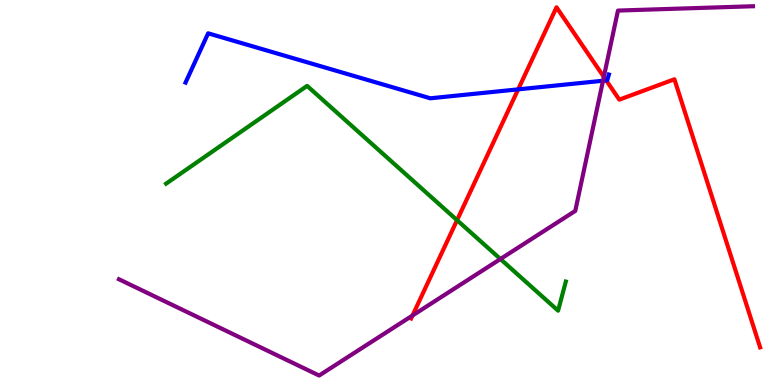[{'lines': ['blue', 'red'], 'intersections': [{'x': 6.69, 'y': 7.68}, {'x': 7.82, 'y': 7.91}]}, {'lines': ['green', 'red'], 'intersections': [{'x': 5.9, 'y': 4.28}]}, {'lines': ['purple', 'red'], 'intersections': [{'x': 5.32, 'y': 1.81}, {'x': 7.79, 'y': 8.0}]}, {'lines': ['blue', 'green'], 'intersections': []}, {'lines': ['blue', 'purple'], 'intersections': [{'x': 7.78, 'y': 7.9}]}, {'lines': ['green', 'purple'], 'intersections': [{'x': 6.46, 'y': 3.27}]}]